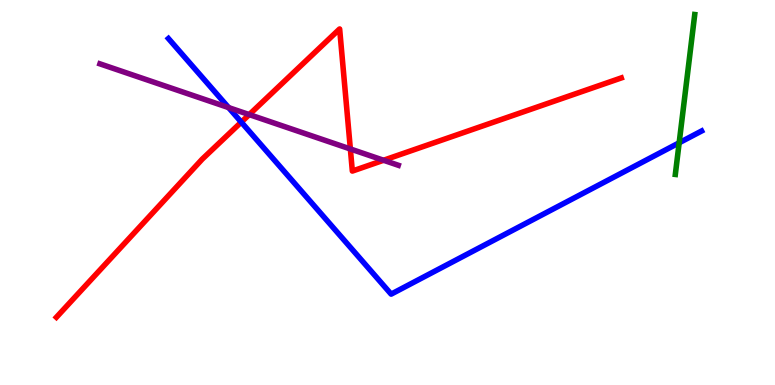[{'lines': ['blue', 'red'], 'intersections': [{'x': 3.11, 'y': 6.83}]}, {'lines': ['green', 'red'], 'intersections': []}, {'lines': ['purple', 'red'], 'intersections': [{'x': 3.22, 'y': 7.02}, {'x': 4.52, 'y': 6.13}, {'x': 4.95, 'y': 5.84}]}, {'lines': ['blue', 'green'], 'intersections': [{'x': 8.76, 'y': 6.29}]}, {'lines': ['blue', 'purple'], 'intersections': [{'x': 2.95, 'y': 7.21}]}, {'lines': ['green', 'purple'], 'intersections': []}]